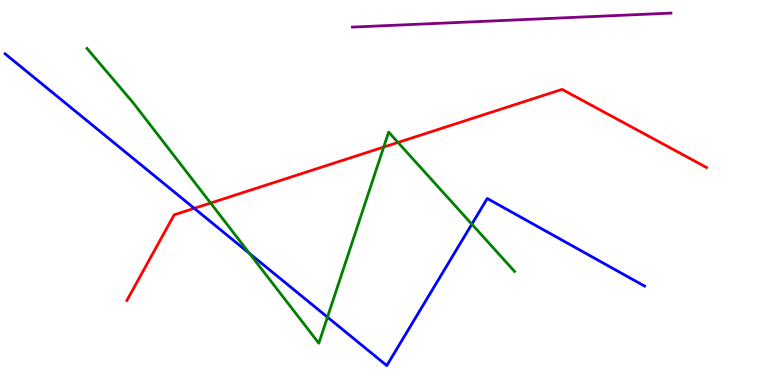[{'lines': ['blue', 'red'], 'intersections': [{'x': 2.51, 'y': 4.59}]}, {'lines': ['green', 'red'], 'intersections': [{'x': 2.72, 'y': 4.73}, {'x': 4.95, 'y': 6.18}, {'x': 5.14, 'y': 6.3}]}, {'lines': ['purple', 'red'], 'intersections': []}, {'lines': ['blue', 'green'], 'intersections': [{'x': 3.22, 'y': 3.42}, {'x': 4.23, 'y': 1.76}, {'x': 6.09, 'y': 4.18}]}, {'lines': ['blue', 'purple'], 'intersections': []}, {'lines': ['green', 'purple'], 'intersections': []}]